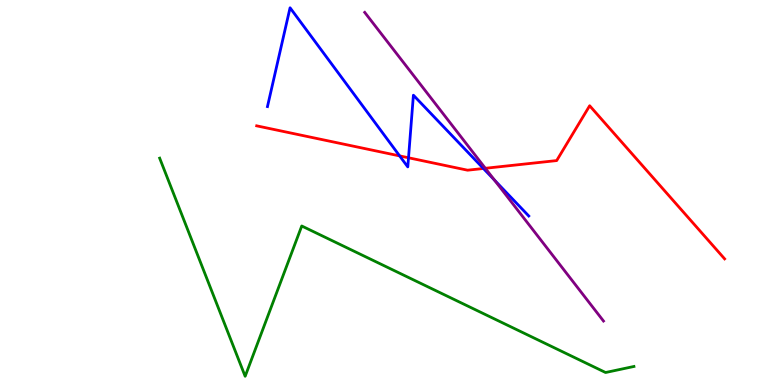[{'lines': ['blue', 'red'], 'intersections': [{'x': 5.16, 'y': 5.95}, {'x': 5.27, 'y': 5.9}, {'x': 6.24, 'y': 5.62}]}, {'lines': ['green', 'red'], 'intersections': []}, {'lines': ['purple', 'red'], 'intersections': [{'x': 6.26, 'y': 5.63}]}, {'lines': ['blue', 'green'], 'intersections': []}, {'lines': ['blue', 'purple'], 'intersections': [{'x': 6.38, 'y': 5.33}]}, {'lines': ['green', 'purple'], 'intersections': []}]